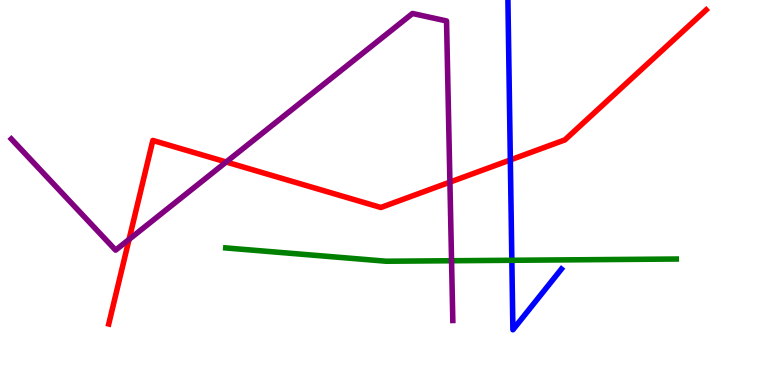[{'lines': ['blue', 'red'], 'intersections': [{'x': 6.58, 'y': 5.85}]}, {'lines': ['green', 'red'], 'intersections': []}, {'lines': ['purple', 'red'], 'intersections': [{'x': 1.67, 'y': 3.78}, {'x': 2.92, 'y': 5.79}, {'x': 5.81, 'y': 5.27}]}, {'lines': ['blue', 'green'], 'intersections': [{'x': 6.6, 'y': 3.24}]}, {'lines': ['blue', 'purple'], 'intersections': []}, {'lines': ['green', 'purple'], 'intersections': [{'x': 5.83, 'y': 3.23}]}]